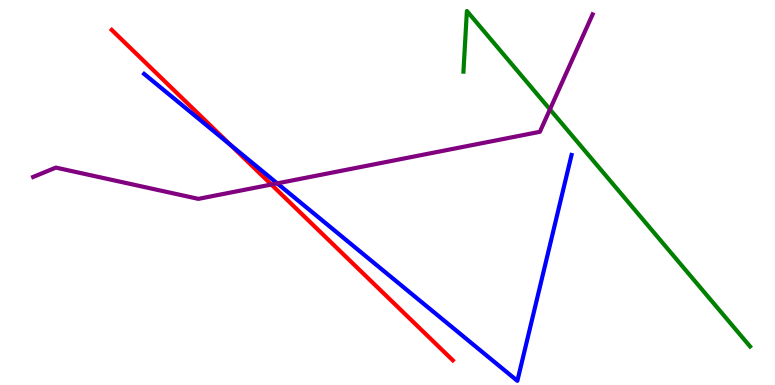[{'lines': ['blue', 'red'], 'intersections': [{'x': 2.97, 'y': 6.24}]}, {'lines': ['green', 'red'], 'intersections': []}, {'lines': ['purple', 'red'], 'intersections': [{'x': 3.5, 'y': 5.21}]}, {'lines': ['blue', 'green'], 'intersections': []}, {'lines': ['blue', 'purple'], 'intersections': [{'x': 3.58, 'y': 5.24}]}, {'lines': ['green', 'purple'], 'intersections': [{'x': 7.1, 'y': 7.16}]}]